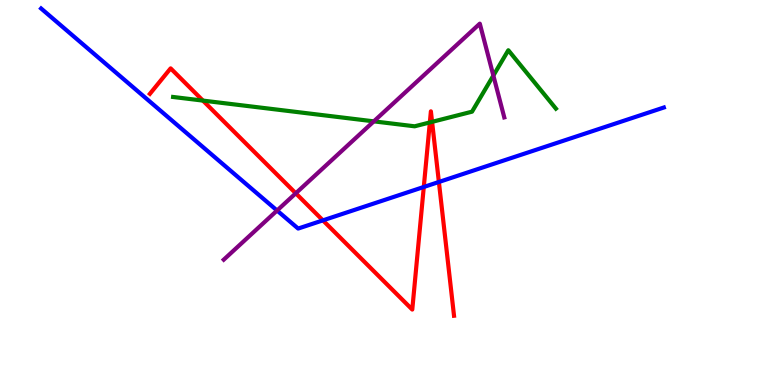[{'lines': ['blue', 'red'], 'intersections': [{'x': 4.17, 'y': 4.28}, {'x': 5.47, 'y': 5.14}, {'x': 5.66, 'y': 5.27}]}, {'lines': ['green', 'red'], 'intersections': [{'x': 2.62, 'y': 7.39}, {'x': 5.55, 'y': 6.82}, {'x': 5.58, 'y': 6.83}]}, {'lines': ['purple', 'red'], 'intersections': [{'x': 3.82, 'y': 4.98}]}, {'lines': ['blue', 'green'], 'intersections': []}, {'lines': ['blue', 'purple'], 'intersections': [{'x': 3.58, 'y': 4.53}]}, {'lines': ['green', 'purple'], 'intersections': [{'x': 4.82, 'y': 6.85}, {'x': 6.37, 'y': 8.04}]}]